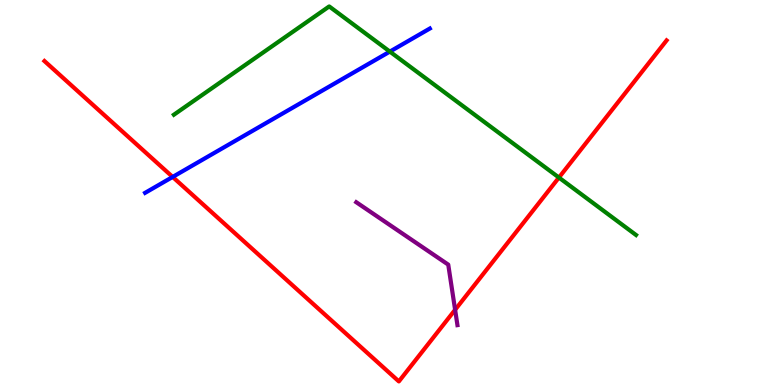[{'lines': ['blue', 'red'], 'intersections': [{'x': 2.23, 'y': 5.4}]}, {'lines': ['green', 'red'], 'intersections': [{'x': 7.21, 'y': 5.39}]}, {'lines': ['purple', 'red'], 'intersections': [{'x': 5.87, 'y': 1.95}]}, {'lines': ['blue', 'green'], 'intersections': [{'x': 5.03, 'y': 8.66}]}, {'lines': ['blue', 'purple'], 'intersections': []}, {'lines': ['green', 'purple'], 'intersections': []}]